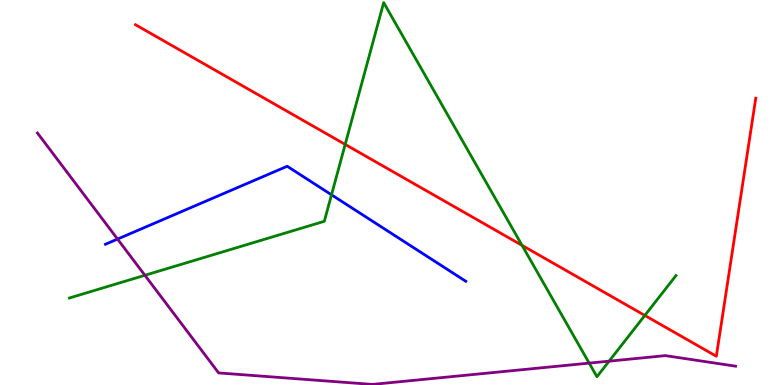[{'lines': ['blue', 'red'], 'intersections': []}, {'lines': ['green', 'red'], 'intersections': [{'x': 4.45, 'y': 6.25}, {'x': 6.74, 'y': 3.63}, {'x': 8.32, 'y': 1.81}]}, {'lines': ['purple', 'red'], 'intersections': []}, {'lines': ['blue', 'green'], 'intersections': [{'x': 4.28, 'y': 4.94}]}, {'lines': ['blue', 'purple'], 'intersections': [{'x': 1.52, 'y': 3.79}]}, {'lines': ['green', 'purple'], 'intersections': [{'x': 1.87, 'y': 2.85}, {'x': 7.6, 'y': 0.568}, {'x': 7.86, 'y': 0.619}]}]